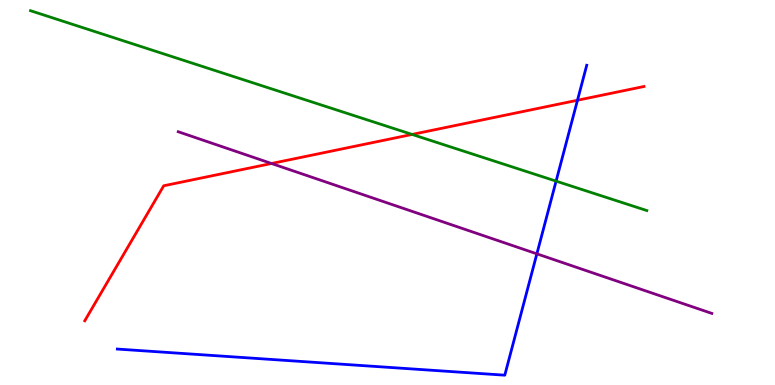[{'lines': ['blue', 'red'], 'intersections': [{'x': 7.45, 'y': 7.4}]}, {'lines': ['green', 'red'], 'intersections': [{'x': 5.32, 'y': 6.51}]}, {'lines': ['purple', 'red'], 'intersections': [{'x': 3.5, 'y': 5.75}]}, {'lines': ['blue', 'green'], 'intersections': [{'x': 7.18, 'y': 5.3}]}, {'lines': ['blue', 'purple'], 'intersections': [{'x': 6.93, 'y': 3.41}]}, {'lines': ['green', 'purple'], 'intersections': []}]